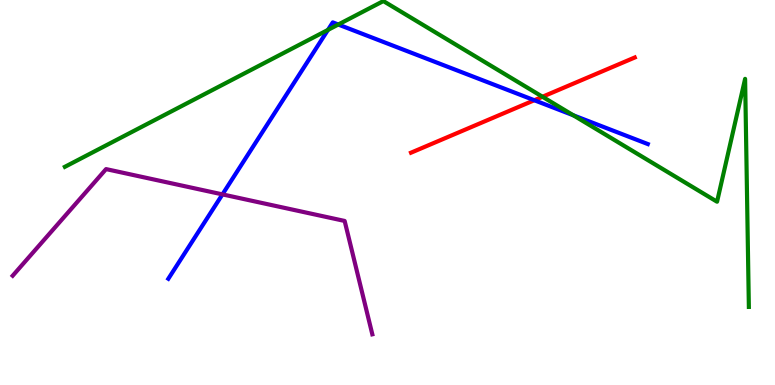[{'lines': ['blue', 'red'], 'intersections': [{'x': 6.89, 'y': 7.4}]}, {'lines': ['green', 'red'], 'intersections': [{'x': 7.0, 'y': 7.49}]}, {'lines': ['purple', 'red'], 'intersections': []}, {'lines': ['blue', 'green'], 'intersections': [{'x': 4.23, 'y': 9.22}, {'x': 4.37, 'y': 9.36}, {'x': 7.4, 'y': 7.01}]}, {'lines': ['blue', 'purple'], 'intersections': [{'x': 2.87, 'y': 4.95}]}, {'lines': ['green', 'purple'], 'intersections': []}]